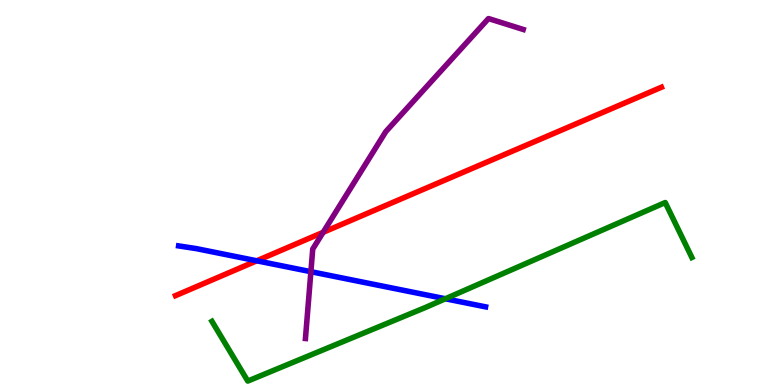[{'lines': ['blue', 'red'], 'intersections': [{'x': 3.31, 'y': 3.23}]}, {'lines': ['green', 'red'], 'intersections': []}, {'lines': ['purple', 'red'], 'intersections': [{'x': 4.17, 'y': 3.97}]}, {'lines': ['blue', 'green'], 'intersections': [{'x': 5.75, 'y': 2.24}]}, {'lines': ['blue', 'purple'], 'intersections': [{'x': 4.01, 'y': 2.94}]}, {'lines': ['green', 'purple'], 'intersections': []}]